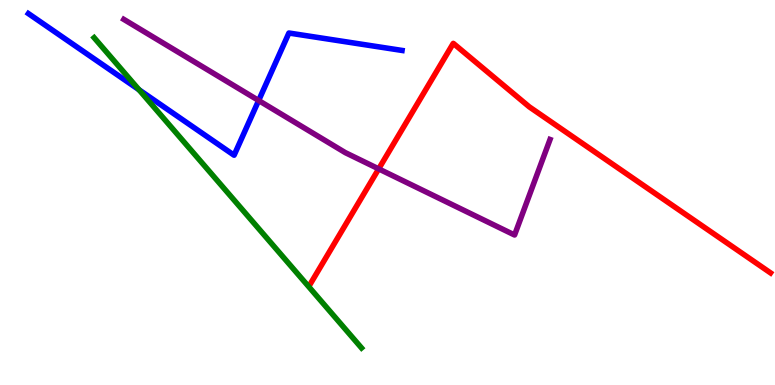[{'lines': ['blue', 'red'], 'intersections': []}, {'lines': ['green', 'red'], 'intersections': []}, {'lines': ['purple', 'red'], 'intersections': [{'x': 4.89, 'y': 5.61}]}, {'lines': ['blue', 'green'], 'intersections': [{'x': 1.79, 'y': 7.67}]}, {'lines': ['blue', 'purple'], 'intersections': [{'x': 3.34, 'y': 7.39}]}, {'lines': ['green', 'purple'], 'intersections': []}]